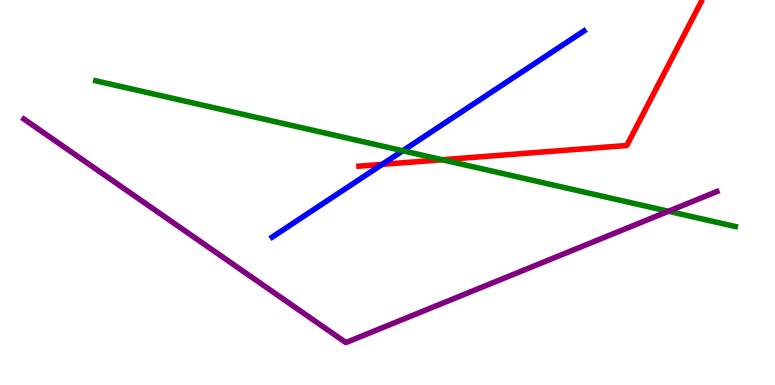[{'lines': ['blue', 'red'], 'intersections': [{'x': 4.93, 'y': 5.73}]}, {'lines': ['green', 'red'], 'intersections': [{'x': 5.71, 'y': 5.85}]}, {'lines': ['purple', 'red'], 'intersections': []}, {'lines': ['blue', 'green'], 'intersections': [{'x': 5.2, 'y': 6.08}]}, {'lines': ['blue', 'purple'], 'intersections': []}, {'lines': ['green', 'purple'], 'intersections': [{'x': 8.62, 'y': 4.51}]}]